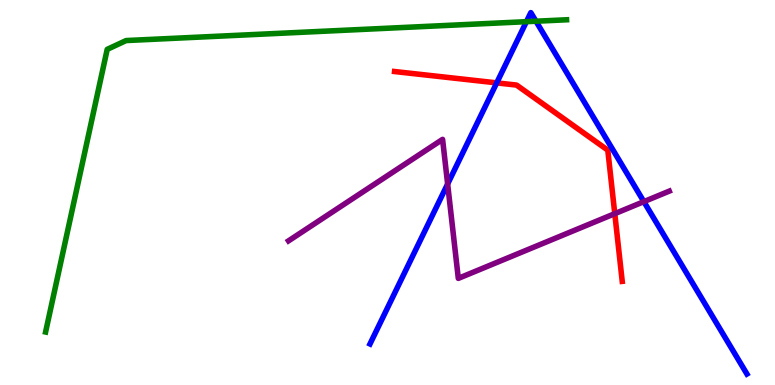[{'lines': ['blue', 'red'], 'intersections': [{'x': 6.41, 'y': 7.85}]}, {'lines': ['green', 'red'], 'intersections': []}, {'lines': ['purple', 'red'], 'intersections': [{'x': 7.93, 'y': 4.45}]}, {'lines': ['blue', 'green'], 'intersections': [{'x': 6.79, 'y': 9.44}, {'x': 6.92, 'y': 9.45}]}, {'lines': ['blue', 'purple'], 'intersections': [{'x': 5.78, 'y': 5.22}, {'x': 8.31, 'y': 4.76}]}, {'lines': ['green', 'purple'], 'intersections': []}]